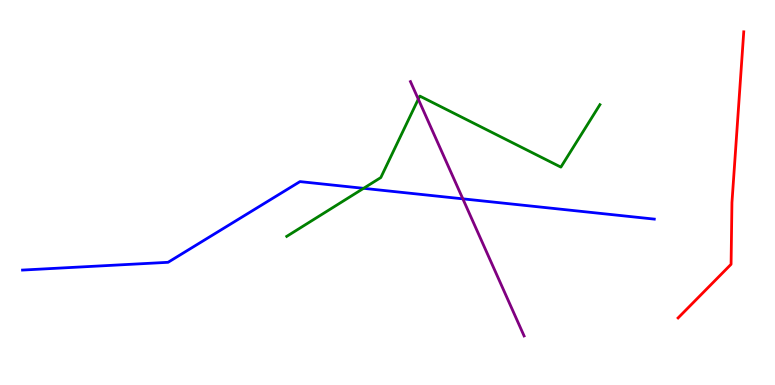[{'lines': ['blue', 'red'], 'intersections': []}, {'lines': ['green', 'red'], 'intersections': []}, {'lines': ['purple', 'red'], 'intersections': []}, {'lines': ['blue', 'green'], 'intersections': [{'x': 4.69, 'y': 5.11}]}, {'lines': ['blue', 'purple'], 'intersections': [{'x': 5.97, 'y': 4.84}]}, {'lines': ['green', 'purple'], 'intersections': [{'x': 5.4, 'y': 7.42}]}]